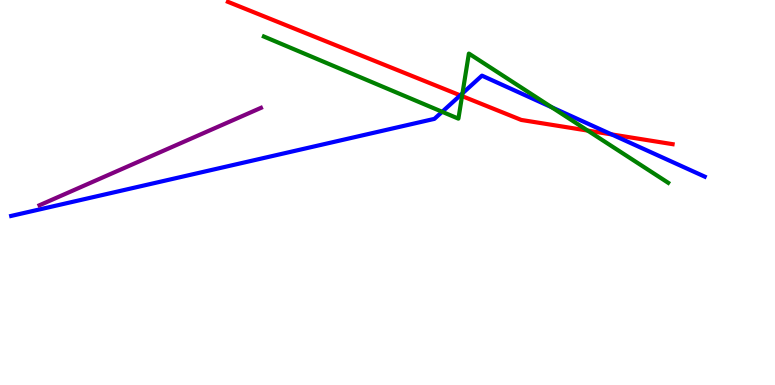[{'lines': ['blue', 'red'], 'intersections': [{'x': 5.94, 'y': 7.52}, {'x': 7.89, 'y': 6.51}]}, {'lines': ['green', 'red'], 'intersections': [{'x': 5.96, 'y': 7.5}, {'x': 7.58, 'y': 6.61}]}, {'lines': ['purple', 'red'], 'intersections': []}, {'lines': ['blue', 'green'], 'intersections': [{'x': 5.71, 'y': 7.1}, {'x': 5.97, 'y': 7.58}, {'x': 7.12, 'y': 7.21}]}, {'lines': ['blue', 'purple'], 'intersections': []}, {'lines': ['green', 'purple'], 'intersections': []}]